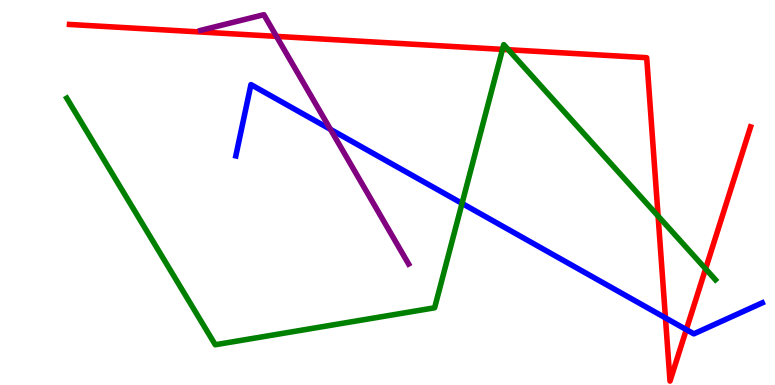[{'lines': ['blue', 'red'], 'intersections': [{'x': 8.59, 'y': 1.74}, {'x': 8.86, 'y': 1.44}]}, {'lines': ['green', 'red'], 'intersections': [{'x': 6.48, 'y': 8.72}, {'x': 6.56, 'y': 8.71}, {'x': 8.49, 'y': 4.39}, {'x': 9.1, 'y': 3.02}]}, {'lines': ['purple', 'red'], 'intersections': [{'x': 3.57, 'y': 9.06}]}, {'lines': ['blue', 'green'], 'intersections': [{'x': 5.96, 'y': 4.72}]}, {'lines': ['blue', 'purple'], 'intersections': [{'x': 4.26, 'y': 6.64}]}, {'lines': ['green', 'purple'], 'intersections': []}]